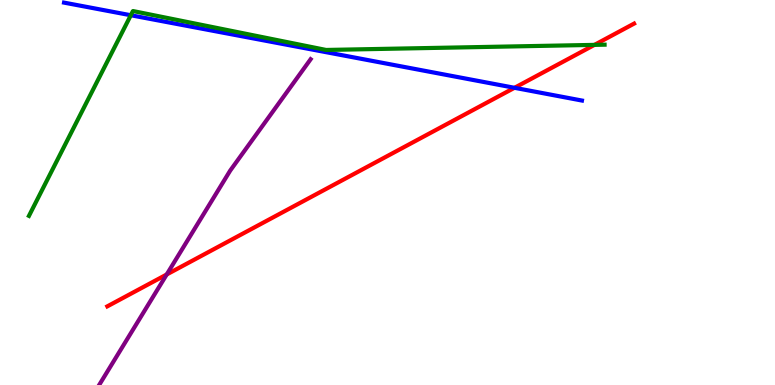[{'lines': ['blue', 'red'], 'intersections': [{'x': 6.64, 'y': 7.72}]}, {'lines': ['green', 'red'], 'intersections': [{'x': 7.67, 'y': 8.83}]}, {'lines': ['purple', 'red'], 'intersections': [{'x': 2.15, 'y': 2.87}]}, {'lines': ['blue', 'green'], 'intersections': [{'x': 1.69, 'y': 9.6}]}, {'lines': ['blue', 'purple'], 'intersections': []}, {'lines': ['green', 'purple'], 'intersections': []}]